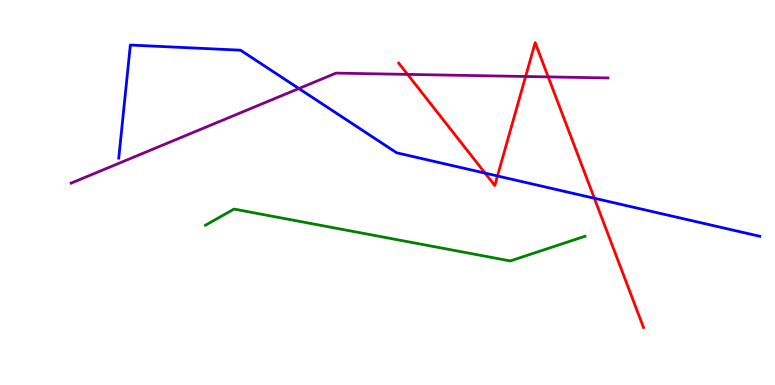[{'lines': ['blue', 'red'], 'intersections': [{'x': 6.26, 'y': 5.5}, {'x': 6.42, 'y': 5.43}, {'x': 7.67, 'y': 4.85}]}, {'lines': ['green', 'red'], 'intersections': []}, {'lines': ['purple', 'red'], 'intersections': [{'x': 5.26, 'y': 8.07}, {'x': 6.78, 'y': 8.01}, {'x': 7.07, 'y': 8.0}]}, {'lines': ['blue', 'green'], 'intersections': []}, {'lines': ['blue', 'purple'], 'intersections': [{'x': 3.86, 'y': 7.7}]}, {'lines': ['green', 'purple'], 'intersections': []}]